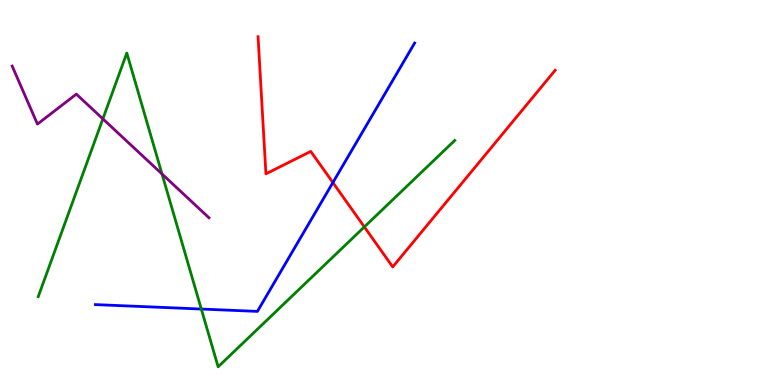[{'lines': ['blue', 'red'], 'intersections': [{'x': 4.3, 'y': 5.26}]}, {'lines': ['green', 'red'], 'intersections': [{'x': 4.7, 'y': 4.11}]}, {'lines': ['purple', 'red'], 'intersections': []}, {'lines': ['blue', 'green'], 'intersections': [{'x': 2.6, 'y': 1.97}]}, {'lines': ['blue', 'purple'], 'intersections': []}, {'lines': ['green', 'purple'], 'intersections': [{'x': 1.33, 'y': 6.91}, {'x': 2.09, 'y': 5.48}]}]